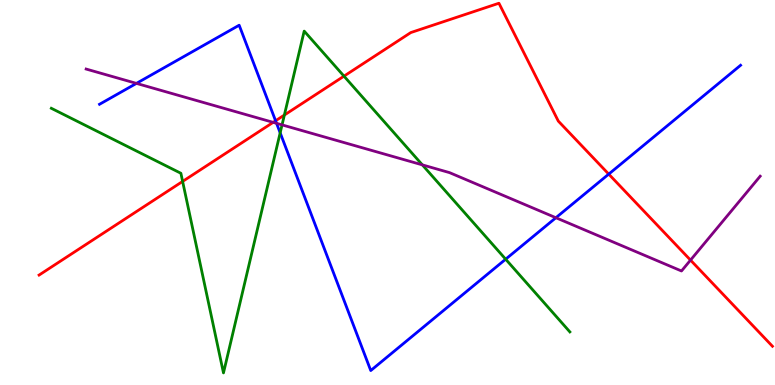[{'lines': ['blue', 'red'], 'intersections': [{'x': 3.56, 'y': 6.86}, {'x': 7.85, 'y': 5.48}]}, {'lines': ['green', 'red'], 'intersections': [{'x': 2.36, 'y': 5.29}, {'x': 3.67, 'y': 7.01}, {'x': 4.44, 'y': 8.02}]}, {'lines': ['purple', 'red'], 'intersections': [{'x': 3.52, 'y': 6.82}, {'x': 8.91, 'y': 3.24}]}, {'lines': ['blue', 'green'], 'intersections': [{'x': 3.62, 'y': 6.55}, {'x': 6.52, 'y': 3.27}]}, {'lines': ['blue', 'purple'], 'intersections': [{'x': 1.76, 'y': 7.83}, {'x': 3.57, 'y': 6.8}, {'x': 7.17, 'y': 4.34}]}, {'lines': ['green', 'purple'], 'intersections': [{'x': 3.64, 'y': 6.76}, {'x': 5.45, 'y': 5.72}]}]